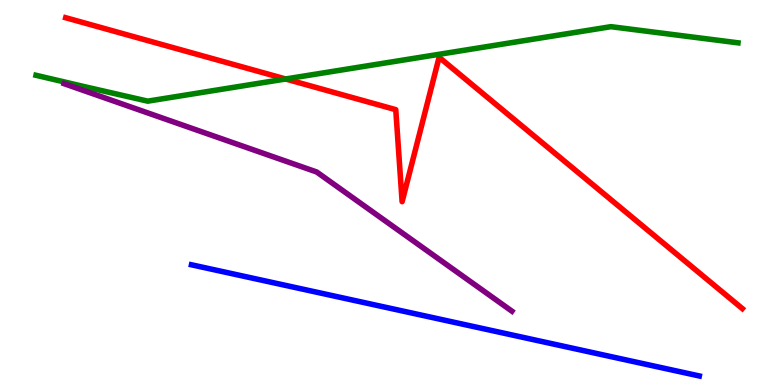[{'lines': ['blue', 'red'], 'intersections': []}, {'lines': ['green', 'red'], 'intersections': [{'x': 3.69, 'y': 7.95}]}, {'lines': ['purple', 'red'], 'intersections': []}, {'lines': ['blue', 'green'], 'intersections': []}, {'lines': ['blue', 'purple'], 'intersections': []}, {'lines': ['green', 'purple'], 'intersections': []}]